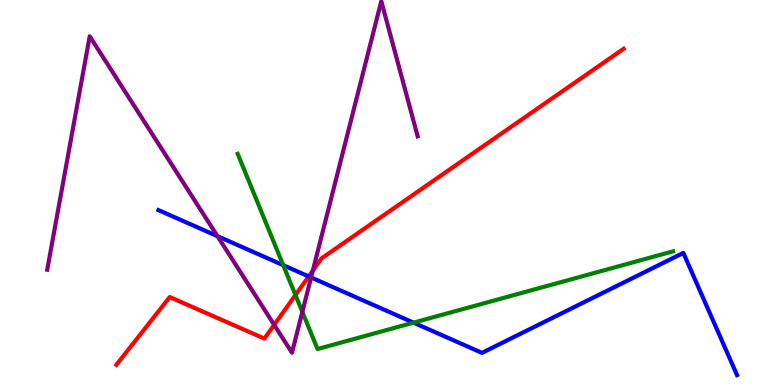[{'lines': ['blue', 'red'], 'intersections': [{'x': 3.98, 'y': 2.82}]}, {'lines': ['green', 'red'], 'intersections': [{'x': 3.81, 'y': 2.34}]}, {'lines': ['purple', 'red'], 'intersections': [{'x': 3.54, 'y': 1.56}, {'x': 4.04, 'y': 2.97}]}, {'lines': ['blue', 'green'], 'intersections': [{'x': 3.65, 'y': 3.11}, {'x': 5.34, 'y': 1.62}]}, {'lines': ['blue', 'purple'], 'intersections': [{'x': 2.81, 'y': 3.87}, {'x': 4.01, 'y': 2.79}]}, {'lines': ['green', 'purple'], 'intersections': [{'x': 3.9, 'y': 1.9}]}]